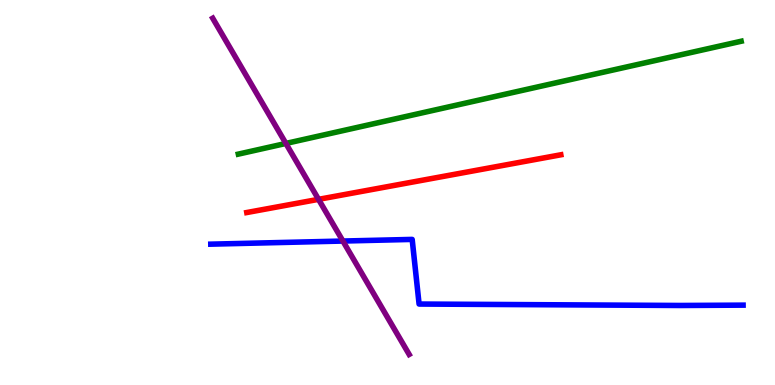[{'lines': ['blue', 'red'], 'intersections': []}, {'lines': ['green', 'red'], 'intersections': []}, {'lines': ['purple', 'red'], 'intersections': [{'x': 4.11, 'y': 4.82}]}, {'lines': ['blue', 'green'], 'intersections': []}, {'lines': ['blue', 'purple'], 'intersections': [{'x': 4.42, 'y': 3.74}]}, {'lines': ['green', 'purple'], 'intersections': [{'x': 3.69, 'y': 6.27}]}]